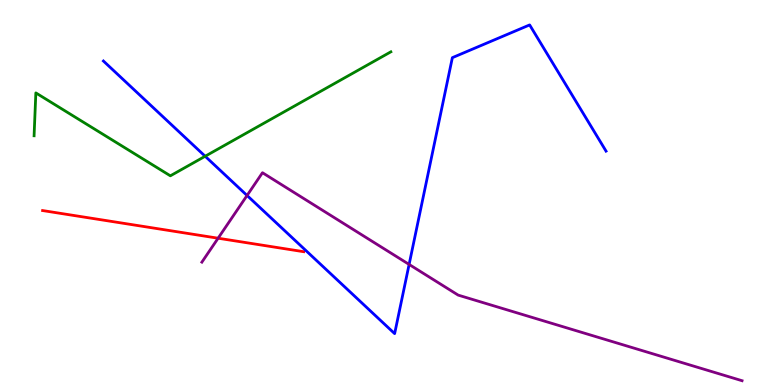[{'lines': ['blue', 'red'], 'intersections': []}, {'lines': ['green', 'red'], 'intersections': []}, {'lines': ['purple', 'red'], 'intersections': [{'x': 2.81, 'y': 3.81}]}, {'lines': ['blue', 'green'], 'intersections': [{'x': 2.65, 'y': 5.94}]}, {'lines': ['blue', 'purple'], 'intersections': [{'x': 3.19, 'y': 4.92}, {'x': 5.28, 'y': 3.13}]}, {'lines': ['green', 'purple'], 'intersections': []}]